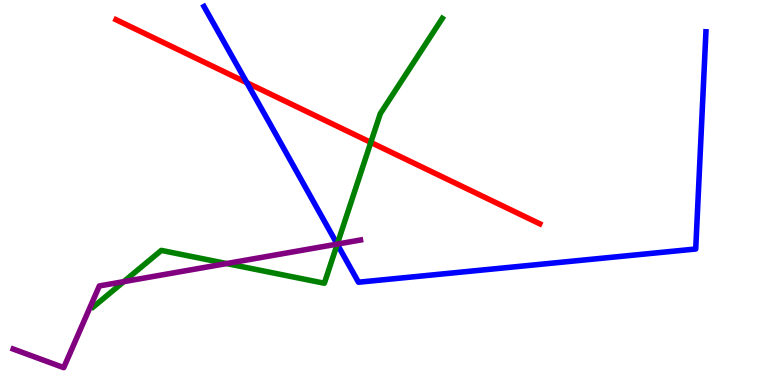[{'lines': ['blue', 'red'], 'intersections': [{'x': 3.19, 'y': 7.85}]}, {'lines': ['green', 'red'], 'intersections': [{'x': 4.78, 'y': 6.3}]}, {'lines': ['purple', 'red'], 'intersections': []}, {'lines': ['blue', 'green'], 'intersections': [{'x': 4.35, 'y': 3.66}]}, {'lines': ['blue', 'purple'], 'intersections': [{'x': 4.35, 'y': 3.66}]}, {'lines': ['green', 'purple'], 'intersections': [{'x': 1.6, 'y': 2.68}, {'x': 2.92, 'y': 3.15}, {'x': 4.35, 'y': 3.66}]}]